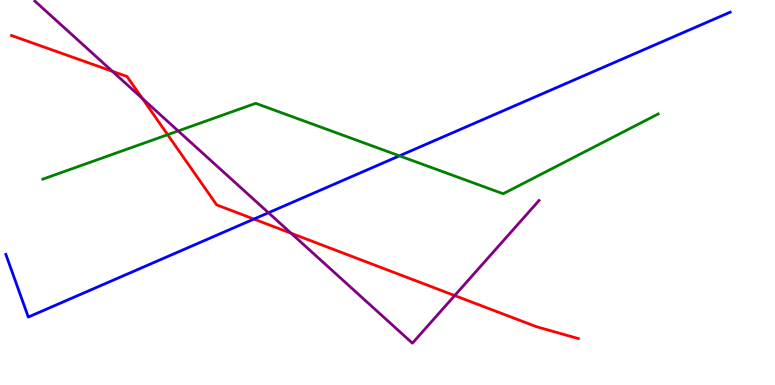[{'lines': ['blue', 'red'], 'intersections': [{'x': 3.28, 'y': 4.31}]}, {'lines': ['green', 'red'], 'intersections': [{'x': 2.16, 'y': 6.5}]}, {'lines': ['purple', 'red'], 'intersections': [{'x': 1.45, 'y': 8.15}, {'x': 1.84, 'y': 7.44}, {'x': 3.76, 'y': 3.94}, {'x': 5.87, 'y': 2.32}]}, {'lines': ['blue', 'green'], 'intersections': [{'x': 5.15, 'y': 5.95}]}, {'lines': ['blue', 'purple'], 'intersections': [{'x': 3.46, 'y': 4.47}]}, {'lines': ['green', 'purple'], 'intersections': [{'x': 2.3, 'y': 6.6}]}]